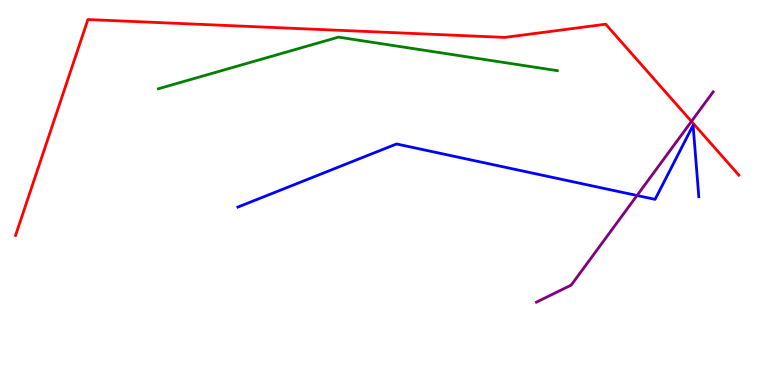[{'lines': ['blue', 'red'], 'intersections': []}, {'lines': ['green', 'red'], 'intersections': []}, {'lines': ['purple', 'red'], 'intersections': [{'x': 8.92, 'y': 6.85}]}, {'lines': ['blue', 'green'], 'intersections': []}, {'lines': ['blue', 'purple'], 'intersections': [{'x': 8.22, 'y': 4.92}]}, {'lines': ['green', 'purple'], 'intersections': []}]